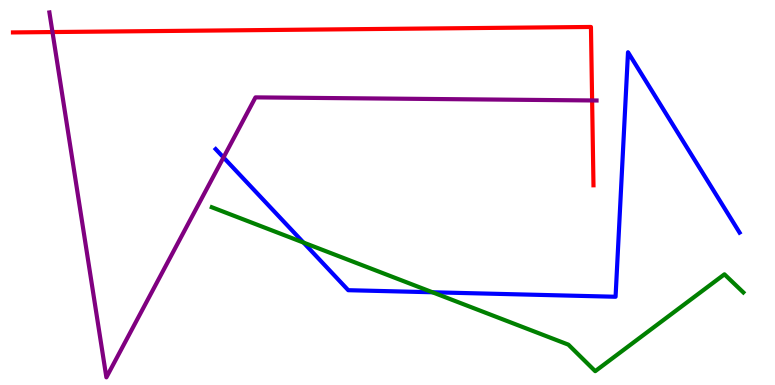[{'lines': ['blue', 'red'], 'intersections': []}, {'lines': ['green', 'red'], 'intersections': []}, {'lines': ['purple', 'red'], 'intersections': [{'x': 0.677, 'y': 9.17}, {'x': 7.64, 'y': 7.39}]}, {'lines': ['blue', 'green'], 'intersections': [{'x': 3.92, 'y': 3.7}, {'x': 5.58, 'y': 2.41}]}, {'lines': ['blue', 'purple'], 'intersections': [{'x': 2.88, 'y': 5.91}]}, {'lines': ['green', 'purple'], 'intersections': []}]